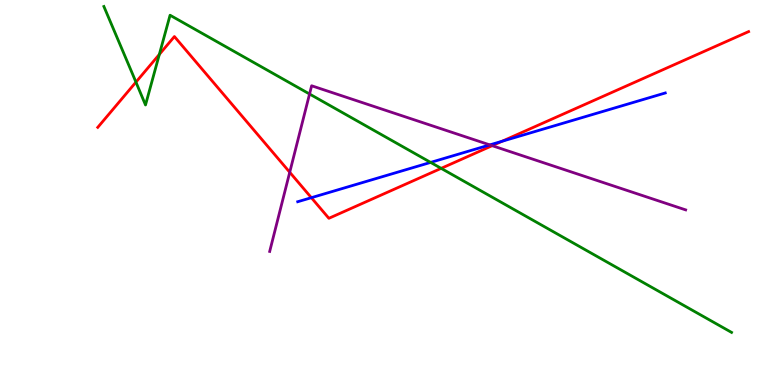[{'lines': ['blue', 'red'], 'intersections': [{'x': 4.02, 'y': 4.87}, {'x': 6.48, 'y': 6.33}]}, {'lines': ['green', 'red'], 'intersections': [{'x': 1.75, 'y': 7.87}, {'x': 2.06, 'y': 8.59}, {'x': 5.69, 'y': 5.63}]}, {'lines': ['purple', 'red'], 'intersections': [{'x': 3.74, 'y': 5.53}, {'x': 6.35, 'y': 6.22}]}, {'lines': ['blue', 'green'], 'intersections': [{'x': 5.56, 'y': 5.78}]}, {'lines': ['blue', 'purple'], 'intersections': [{'x': 6.32, 'y': 6.24}]}, {'lines': ['green', 'purple'], 'intersections': [{'x': 3.99, 'y': 7.56}]}]